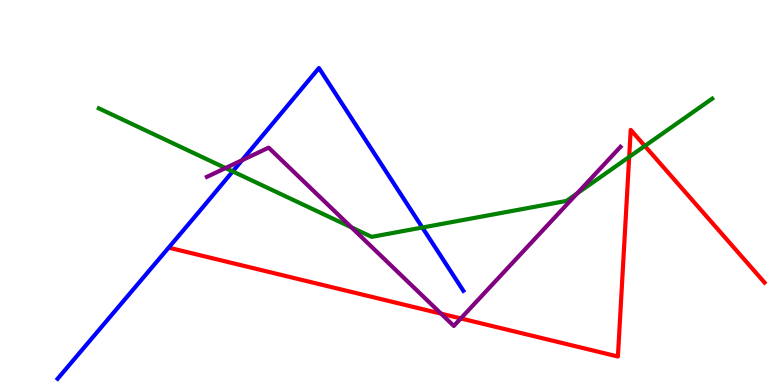[{'lines': ['blue', 'red'], 'intersections': []}, {'lines': ['green', 'red'], 'intersections': [{'x': 8.12, 'y': 5.92}, {'x': 8.32, 'y': 6.21}]}, {'lines': ['purple', 'red'], 'intersections': [{'x': 5.69, 'y': 1.85}, {'x': 5.95, 'y': 1.73}]}, {'lines': ['blue', 'green'], 'intersections': [{'x': 3.0, 'y': 5.55}, {'x': 5.45, 'y': 4.09}]}, {'lines': ['blue', 'purple'], 'intersections': [{'x': 3.12, 'y': 5.84}]}, {'lines': ['green', 'purple'], 'intersections': [{'x': 2.91, 'y': 5.64}, {'x': 4.53, 'y': 4.09}, {'x': 7.45, 'y': 4.97}]}]